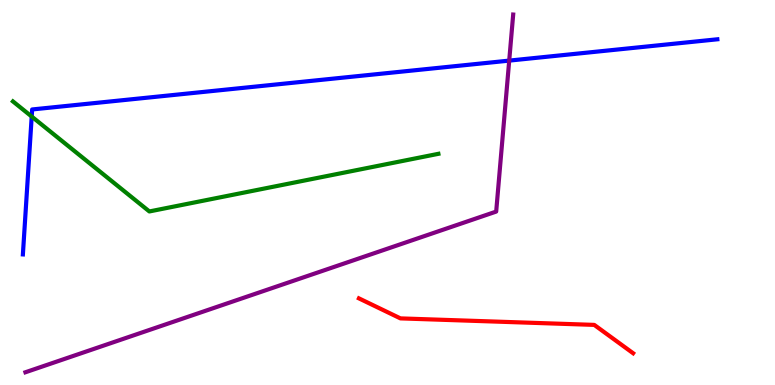[{'lines': ['blue', 'red'], 'intersections': []}, {'lines': ['green', 'red'], 'intersections': []}, {'lines': ['purple', 'red'], 'intersections': []}, {'lines': ['blue', 'green'], 'intersections': [{'x': 0.409, 'y': 6.97}]}, {'lines': ['blue', 'purple'], 'intersections': [{'x': 6.57, 'y': 8.43}]}, {'lines': ['green', 'purple'], 'intersections': []}]